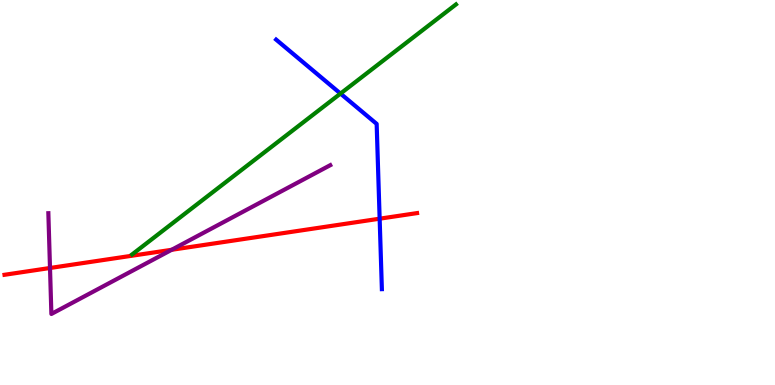[{'lines': ['blue', 'red'], 'intersections': [{'x': 4.9, 'y': 4.32}]}, {'lines': ['green', 'red'], 'intersections': []}, {'lines': ['purple', 'red'], 'intersections': [{'x': 0.645, 'y': 3.04}, {'x': 2.21, 'y': 3.51}]}, {'lines': ['blue', 'green'], 'intersections': [{'x': 4.39, 'y': 7.57}]}, {'lines': ['blue', 'purple'], 'intersections': []}, {'lines': ['green', 'purple'], 'intersections': []}]